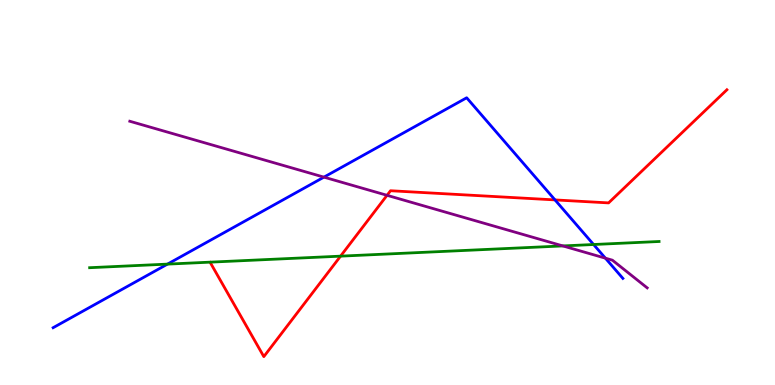[{'lines': ['blue', 'red'], 'intersections': [{'x': 7.16, 'y': 4.81}]}, {'lines': ['green', 'red'], 'intersections': [{'x': 4.39, 'y': 3.35}]}, {'lines': ['purple', 'red'], 'intersections': [{'x': 4.99, 'y': 4.93}]}, {'lines': ['blue', 'green'], 'intersections': [{'x': 2.16, 'y': 3.14}, {'x': 7.66, 'y': 3.65}]}, {'lines': ['blue', 'purple'], 'intersections': [{'x': 4.18, 'y': 5.4}, {'x': 7.81, 'y': 3.29}]}, {'lines': ['green', 'purple'], 'intersections': [{'x': 7.26, 'y': 3.61}]}]